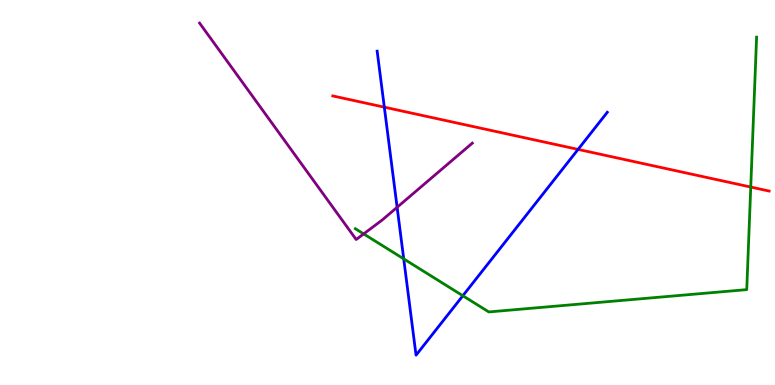[{'lines': ['blue', 'red'], 'intersections': [{'x': 4.96, 'y': 7.22}, {'x': 7.46, 'y': 6.12}]}, {'lines': ['green', 'red'], 'intersections': [{'x': 9.69, 'y': 5.14}]}, {'lines': ['purple', 'red'], 'intersections': []}, {'lines': ['blue', 'green'], 'intersections': [{'x': 5.21, 'y': 3.28}, {'x': 5.97, 'y': 2.32}]}, {'lines': ['blue', 'purple'], 'intersections': [{'x': 5.12, 'y': 4.62}]}, {'lines': ['green', 'purple'], 'intersections': [{'x': 4.69, 'y': 3.92}]}]